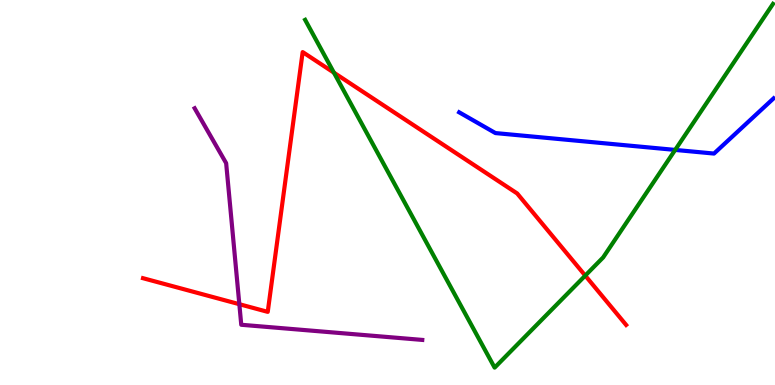[{'lines': ['blue', 'red'], 'intersections': []}, {'lines': ['green', 'red'], 'intersections': [{'x': 4.31, 'y': 8.11}, {'x': 7.55, 'y': 2.84}]}, {'lines': ['purple', 'red'], 'intersections': [{'x': 3.09, 'y': 2.1}]}, {'lines': ['blue', 'green'], 'intersections': [{'x': 8.71, 'y': 6.11}]}, {'lines': ['blue', 'purple'], 'intersections': []}, {'lines': ['green', 'purple'], 'intersections': []}]